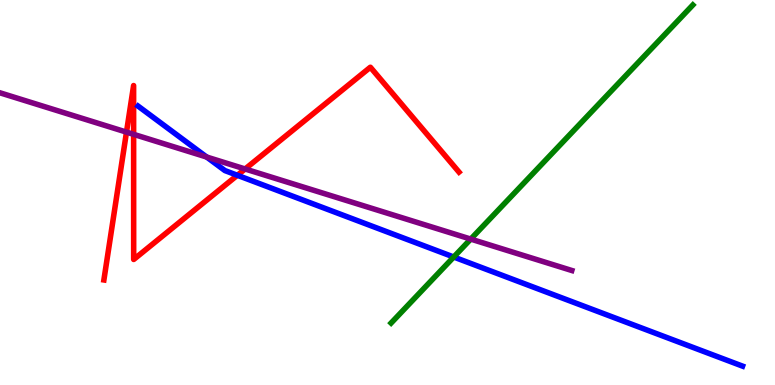[{'lines': ['blue', 'red'], 'intersections': [{'x': 3.06, 'y': 5.45}]}, {'lines': ['green', 'red'], 'intersections': []}, {'lines': ['purple', 'red'], 'intersections': [{'x': 1.63, 'y': 6.57}, {'x': 1.72, 'y': 6.51}, {'x': 3.16, 'y': 5.61}]}, {'lines': ['blue', 'green'], 'intersections': [{'x': 5.85, 'y': 3.32}]}, {'lines': ['blue', 'purple'], 'intersections': [{'x': 2.67, 'y': 5.92}]}, {'lines': ['green', 'purple'], 'intersections': [{'x': 6.07, 'y': 3.79}]}]